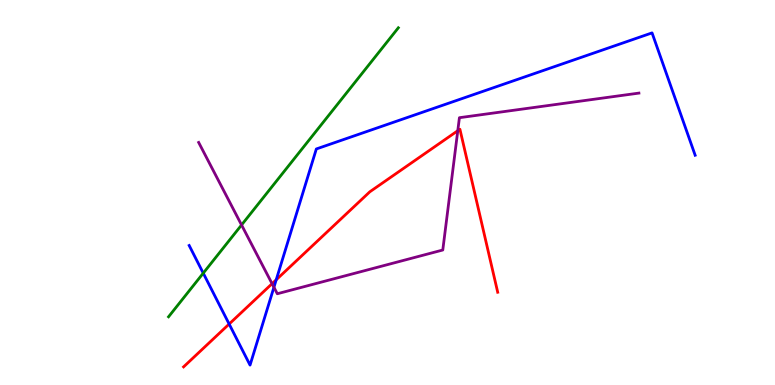[{'lines': ['blue', 'red'], 'intersections': [{'x': 2.96, 'y': 1.58}, {'x': 3.56, 'y': 2.73}]}, {'lines': ['green', 'red'], 'intersections': []}, {'lines': ['purple', 'red'], 'intersections': [{'x': 3.51, 'y': 2.63}, {'x': 5.91, 'y': 6.6}]}, {'lines': ['blue', 'green'], 'intersections': [{'x': 2.62, 'y': 2.91}]}, {'lines': ['blue', 'purple'], 'intersections': [{'x': 3.53, 'y': 2.54}]}, {'lines': ['green', 'purple'], 'intersections': [{'x': 3.12, 'y': 4.16}]}]